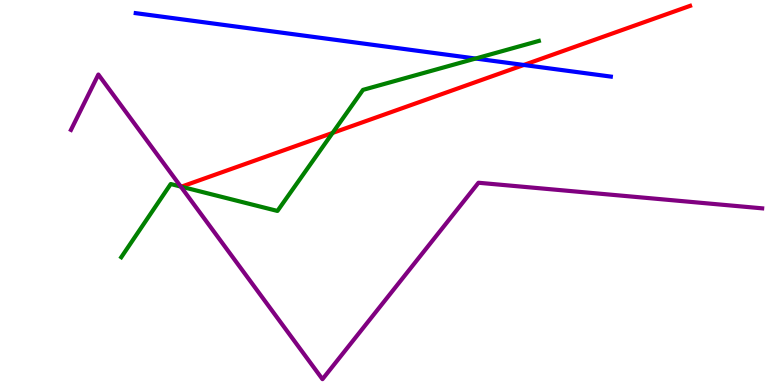[{'lines': ['blue', 'red'], 'intersections': [{'x': 6.76, 'y': 8.31}]}, {'lines': ['green', 'red'], 'intersections': [{'x': 4.29, 'y': 6.55}]}, {'lines': ['purple', 'red'], 'intersections': []}, {'lines': ['blue', 'green'], 'intersections': [{'x': 6.14, 'y': 8.48}]}, {'lines': ['blue', 'purple'], 'intersections': []}, {'lines': ['green', 'purple'], 'intersections': [{'x': 2.33, 'y': 5.15}]}]